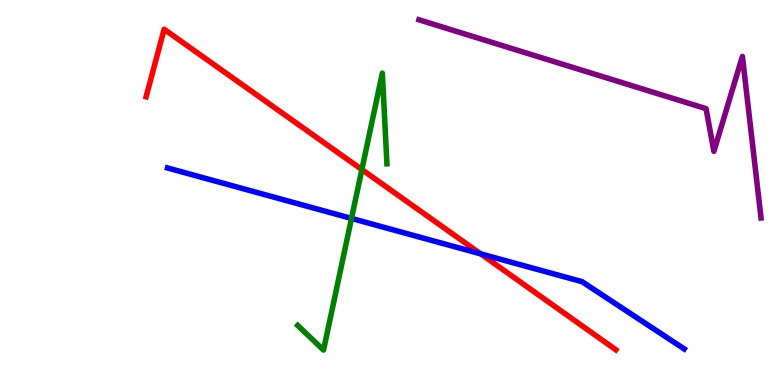[{'lines': ['blue', 'red'], 'intersections': [{'x': 6.2, 'y': 3.41}]}, {'lines': ['green', 'red'], 'intersections': [{'x': 4.67, 'y': 5.6}]}, {'lines': ['purple', 'red'], 'intersections': []}, {'lines': ['blue', 'green'], 'intersections': [{'x': 4.54, 'y': 4.33}]}, {'lines': ['blue', 'purple'], 'intersections': []}, {'lines': ['green', 'purple'], 'intersections': []}]